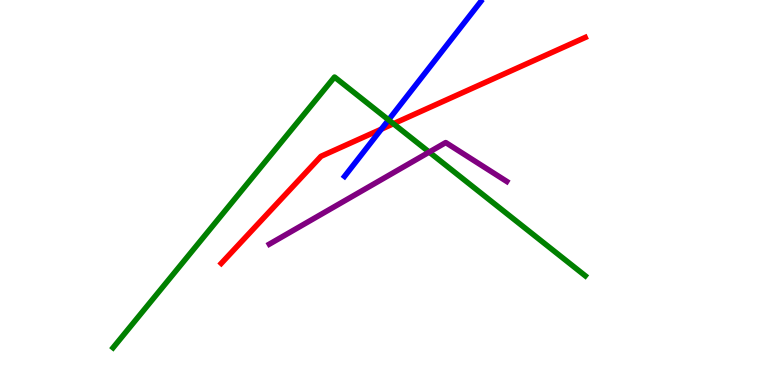[{'lines': ['blue', 'red'], 'intersections': [{'x': 4.92, 'y': 6.64}]}, {'lines': ['green', 'red'], 'intersections': [{'x': 5.08, 'y': 6.79}]}, {'lines': ['purple', 'red'], 'intersections': []}, {'lines': ['blue', 'green'], 'intersections': [{'x': 5.01, 'y': 6.89}]}, {'lines': ['blue', 'purple'], 'intersections': []}, {'lines': ['green', 'purple'], 'intersections': [{'x': 5.54, 'y': 6.05}]}]